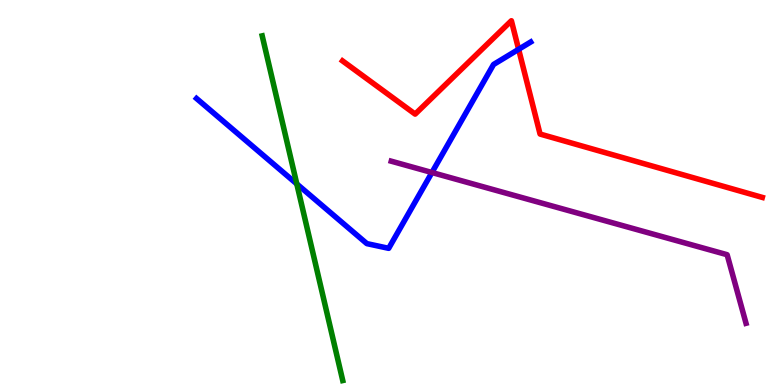[{'lines': ['blue', 'red'], 'intersections': [{'x': 6.69, 'y': 8.72}]}, {'lines': ['green', 'red'], 'intersections': []}, {'lines': ['purple', 'red'], 'intersections': []}, {'lines': ['blue', 'green'], 'intersections': [{'x': 3.83, 'y': 5.22}]}, {'lines': ['blue', 'purple'], 'intersections': [{'x': 5.57, 'y': 5.52}]}, {'lines': ['green', 'purple'], 'intersections': []}]